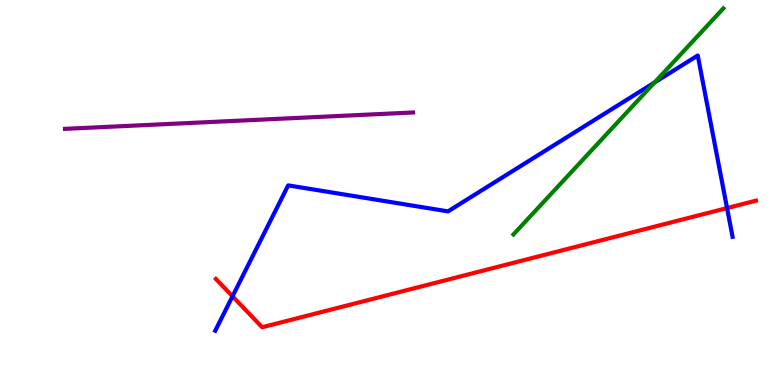[{'lines': ['blue', 'red'], 'intersections': [{'x': 3.0, 'y': 2.3}, {'x': 9.38, 'y': 4.6}]}, {'lines': ['green', 'red'], 'intersections': []}, {'lines': ['purple', 'red'], 'intersections': []}, {'lines': ['blue', 'green'], 'intersections': [{'x': 8.45, 'y': 7.86}]}, {'lines': ['blue', 'purple'], 'intersections': []}, {'lines': ['green', 'purple'], 'intersections': []}]